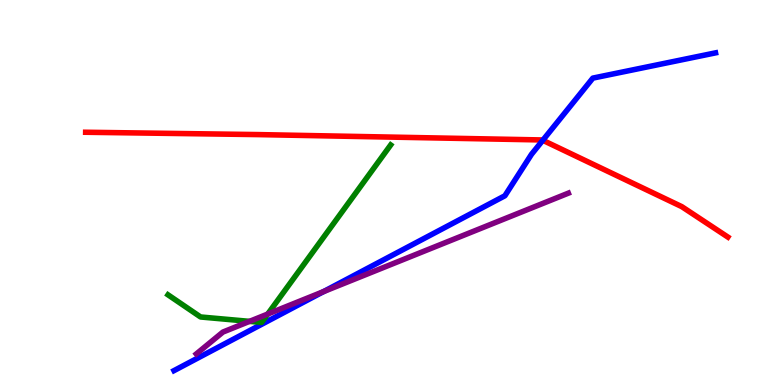[{'lines': ['blue', 'red'], 'intersections': [{'x': 7.0, 'y': 6.36}]}, {'lines': ['green', 'red'], 'intersections': []}, {'lines': ['purple', 'red'], 'intersections': []}, {'lines': ['blue', 'green'], 'intersections': []}, {'lines': ['blue', 'purple'], 'intersections': [{'x': 4.17, 'y': 2.43}]}, {'lines': ['green', 'purple'], 'intersections': [{'x': 3.22, 'y': 1.65}, {'x': 3.45, 'y': 1.84}]}]